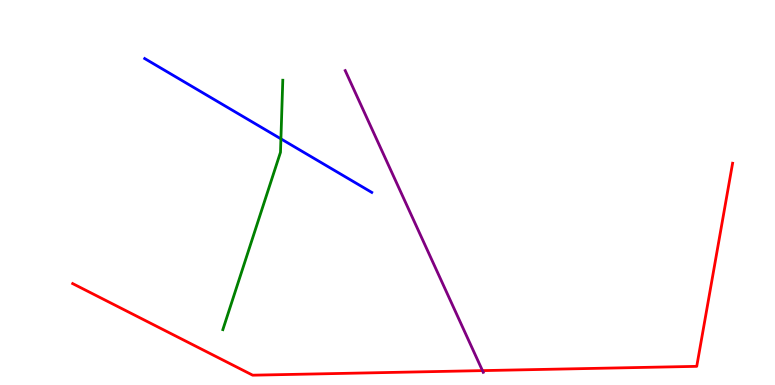[{'lines': ['blue', 'red'], 'intersections': []}, {'lines': ['green', 'red'], 'intersections': []}, {'lines': ['purple', 'red'], 'intersections': [{'x': 6.23, 'y': 0.374}]}, {'lines': ['blue', 'green'], 'intersections': [{'x': 3.62, 'y': 6.39}]}, {'lines': ['blue', 'purple'], 'intersections': []}, {'lines': ['green', 'purple'], 'intersections': []}]